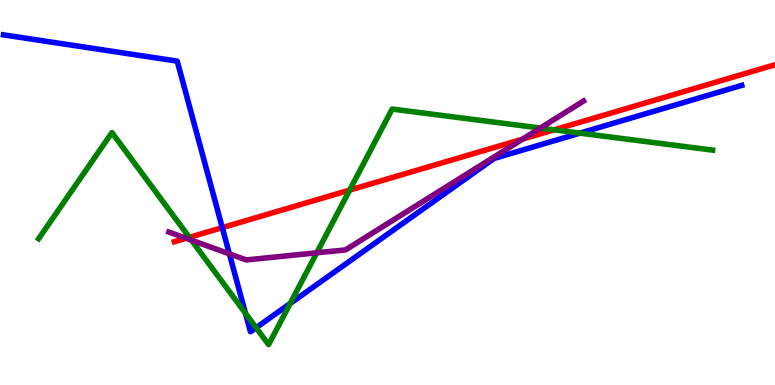[{'lines': ['blue', 'red'], 'intersections': [{'x': 2.87, 'y': 4.09}]}, {'lines': ['green', 'red'], 'intersections': [{'x': 2.44, 'y': 3.84}, {'x': 4.51, 'y': 5.06}, {'x': 7.15, 'y': 6.63}]}, {'lines': ['purple', 'red'], 'intersections': [{'x': 2.4, 'y': 3.81}, {'x': 6.74, 'y': 6.39}]}, {'lines': ['blue', 'green'], 'intersections': [{'x': 3.17, 'y': 1.86}, {'x': 3.3, 'y': 1.49}, {'x': 3.74, 'y': 2.12}, {'x': 7.48, 'y': 6.54}]}, {'lines': ['blue', 'purple'], 'intersections': [{'x': 2.96, 'y': 3.41}]}, {'lines': ['green', 'purple'], 'intersections': [{'x': 2.47, 'y': 3.76}, {'x': 4.09, 'y': 3.43}, {'x': 6.97, 'y': 6.67}]}]